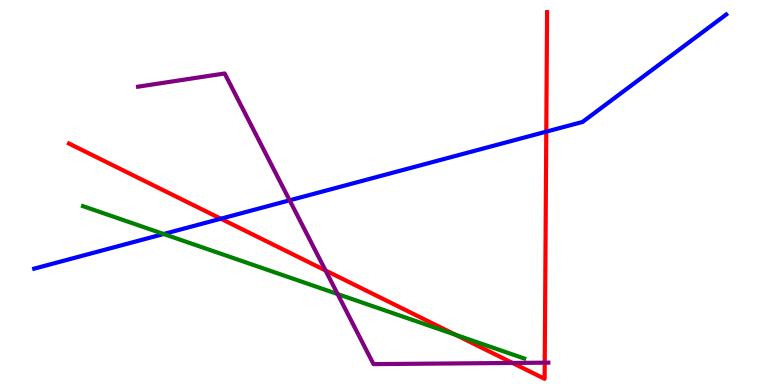[{'lines': ['blue', 'red'], 'intersections': [{'x': 2.85, 'y': 4.32}, {'x': 7.05, 'y': 6.58}]}, {'lines': ['green', 'red'], 'intersections': [{'x': 5.88, 'y': 1.3}]}, {'lines': ['purple', 'red'], 'intersections': [{'x': 4.2, 'y': 2.97}, {'x': 6.61, 'y': 0.573}, {'x': 7.03, 'y': 0.58}]}, {'lines': ['blue', 'green'], 'intersections': [{'x': 2.11, 'y': 3.92}]}, {'lines': ['blue', 'purple'], 'intersections': [{'x': 3.74, 'y': 4.8}]}, {'lines': ['green', 'purple'], 'intersections': [{'x': 4.36, 'y': 2.36}]}]